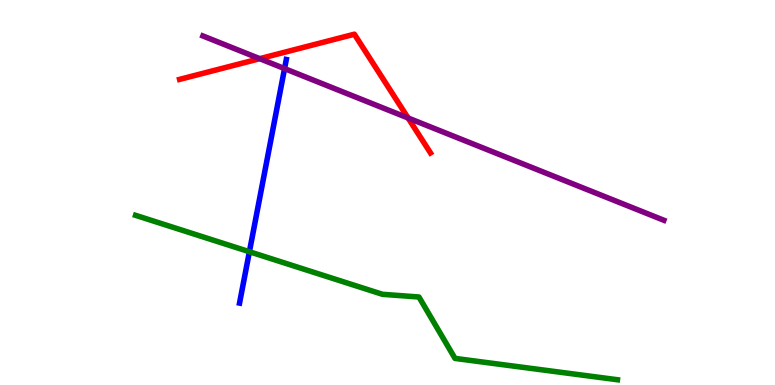[{'lines': ['blue', 'red'], 'intersections': []}, {'lines': ['green', 'red'], 'intersections': []}, {'lines': ['purple', 'red'], 'intersections': [{'x': 3.35, 'y': 8.48}, {'x': 5.27, 'y': 6.94}]}, {'lines': ['blue', 'green'], 'intersections': [{'x': 3.22, 'y': 3.46}]}, {'lines': ['blue', 'purple'], 'intersections': [{'x': 3.67, 'y': 8.22}]}, {'lines': ['green', 'purple'], 'intersections': []}]